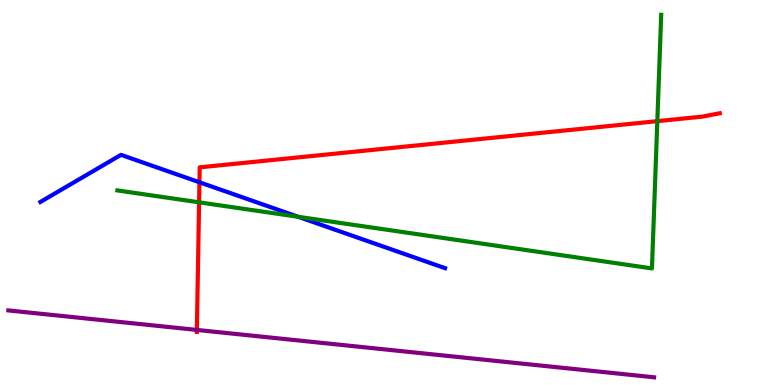[{'lines': ['blue', 'red'], 'intersections': [{'x': 2.57, 'y': 5.27}]}, {'lines': ['green', 'red'], 'intersections': [{'x': 2.57, 'y': 4.74}, {'x': 8.48, 'y': 6.85}]}, {'lines': ['purple', 'red'], 'intersections': [{'x': 2.54, 'y': 1.43}]}, {'lines': ['blue', 'green'], 'intersections': [{'x': 3.85, 'y': 4.37}]}, {'lines': ['blue', 'purple'], 'intersections': []}, {'lines': ['green', 'purple'], 'intersections': []}]